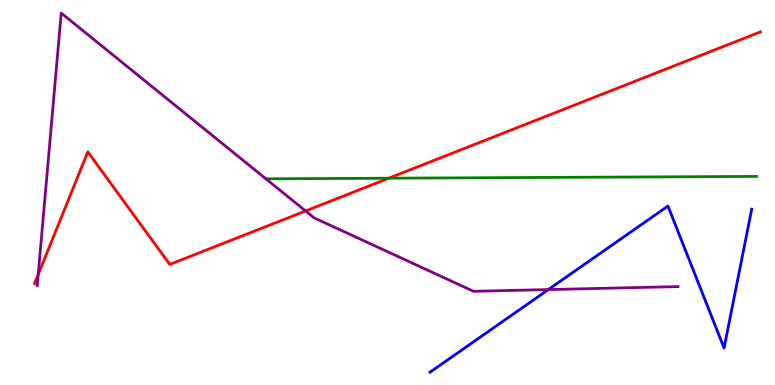[{'lines': ['blue', 'red'], 'intersections': []}, {'lines': ['green', 'red'], 'intersections': [{'x': 5.02, 'y': 5.37}]}, {'lines': ['purple', 'red'], 'intersections': [{'x': 0.493, 'y': 2.87}, {'x': 3.94, 'y': 4.52}]}, {'lines': ['blue', 'green'], 'intersections': []}, {'lines': ['blue', 'purple'], 'intersections': [{'x': 7.08, 'y': 2.48}]}, {'lines': ['green', 'purple'], 'intersections': []}]